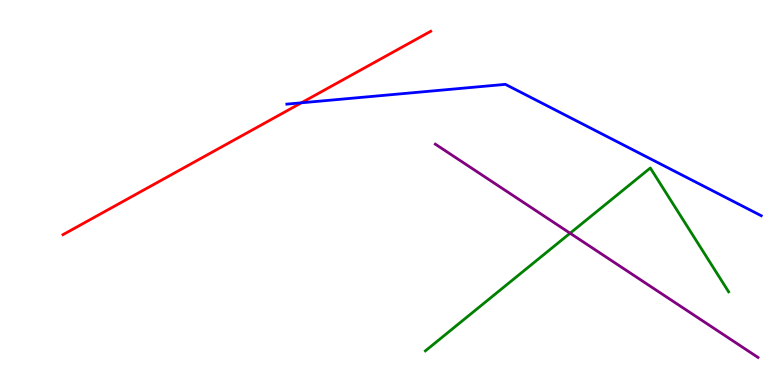[{'lines': ['blue', 'red'], 'intersections': [{'x': 3.89, 'y': 7.33}]}, {'lines': ['green', 'red'], 'intersections': []}, {'lines': ['purple', 'red'], 'intersections': []}, {'lines': ['blue', 'green'], 'intersections': []}, {'lines': ['blue', 'purple'], 'intersections': []}, {'lines': ['green', 'purple'], 'intersections': [{'x': 7.36, 'y': 3.94}]}]